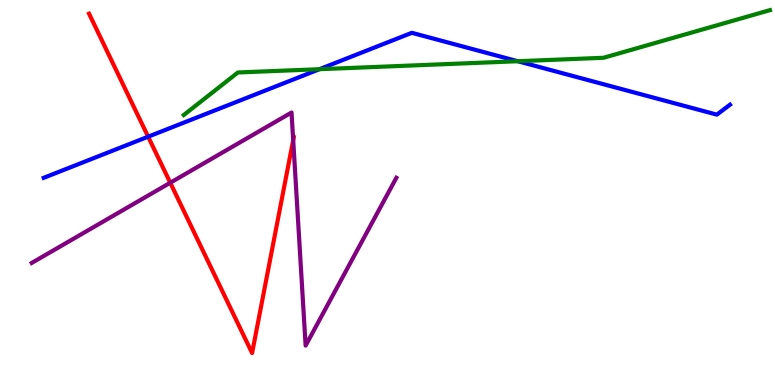[{'lines': ['blue', 'red'], 'intersections': [{'x': 1.91, 'y': 6.45}]}, {'lines': ['green', 'red'], 'intersections': []}, {'lines': ['purple', 'red'], 'intersections': [{'x': 2.2, 'y': 5.25}, {'x': 3.78, 'y': 6.36}]}, {'lines': ['blue', 'green'], 'intersections': [{'x': 4.12, 'y': 8.2}, {'x': 6.68, 'y': 8.41}]}, {'lines': ['blue', 'purple'], 'intersections': []}, {'lines': ['green', 'purple'], 'intersections': []}]